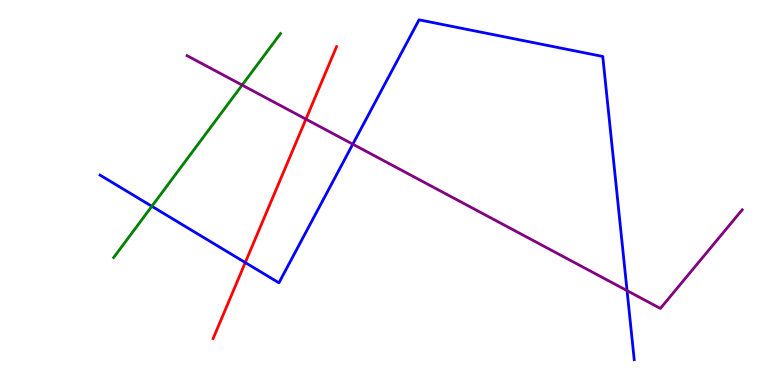[{'lines': ['blue', 'red'], 'intersections': [{'x': 3.16, 'y': 3.18}]}, {'lines': ['green', 'red'], 'intersections': []}, {'lines': ['purple', 'red'], 'intersections': [{'x': 3.95, 'y': 6.91}]}, {'lines': ['blue', 'green'], 'intersections': [{'x': 1.96, 'y': 4.64}]}, {'lines': ['blue', 'purple'], 'intersections': [{'x': 4.55, 'y': 6.26}, {'x': 8.09, 'y': 2.45}]}, {'lines': ['green', 'purple'], 'intersections': [{'x': 3.12, 'y': 7.79}]}]